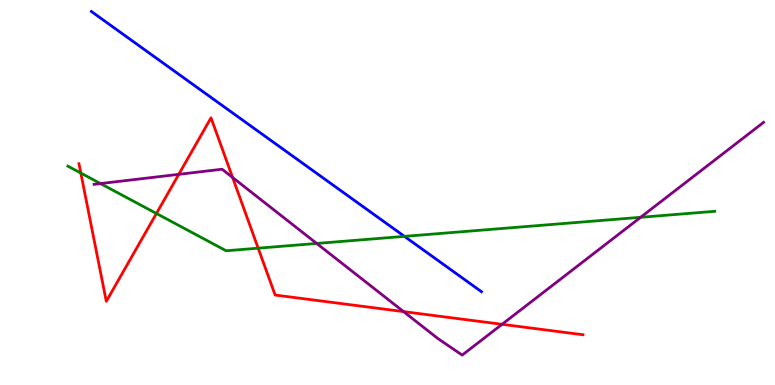[{'lines': ['blue', 'red'], 'intersections': []}, {'lines': ['green', 'red'], 'intersections': [{'x': 1.04, 'y': 5.51}, {'x': 2.02, 'y': 4.45}, {'x': 3.33, 'y': 3.55}]}, {'lines': ['purple', 'red'], 'intersections': [{'x': 2.31, 'y': 5.47}, {'x': 3.0, 'y': 5.39}, {'x': 5.21, 'y': 1.91}, {'x': 6.48, 'y': 1.58}]}, {'lines': ['blue', 'green'], 'intersections': [{'x': 5.22, 'y': 3.86}]}, {'lines': ['blue', 'purple'], 'intersections': []}, {'lines': ['green', 'purple'], 'intersections': [{'x': 1.3, 'y': 5.23}, {'x': 4.09, 'y': 3.68}, {'x': 8.27, 'y': 4.36}]}]